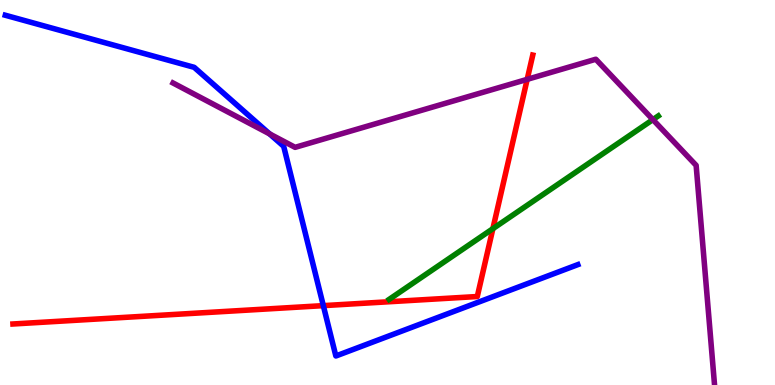[{'lines': ['blue', 'red'], 'intersections': [{'x': 4.17, 'y': 2.06}]}, {'lines': ['green', 'red'], 'intersections': [{'x': 6.36, 'y': 4.06}]}, {'lines': ['purple', 'red'], 'intersections': [{'x': 6.8, 'y': 7.94}]}, {'lines': ['blue', 'green'], 'intersections': []}, {'lines': ['blue', 'purple'], 'intersections': [{'x': 3.48, 'y': 6.52}]}, {'lines': ['green', 'purple'], 'intersections': [{'x': 8.42, 'y': 6.89}]}]